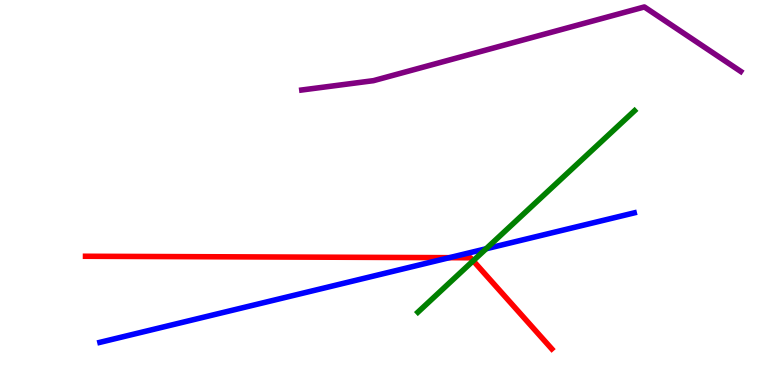[{'lines': ['blue', 'red'], 'intersections': [{'x': 5.8, 'y': 3.31}]}, {'lines': ['green', 'red'], 'intersections': [{'x': 6.11, 'y': 3.23}]}, {'lines': ['purple', 'red'], 'intersections': []}, {'lines': ['blue', 'green'], 'intersections': [{'x': 6.27, 'y': 3.54}]}, {'lines': ['blue', 'purple'], 'intersections': []}, {'lines': ['green', 'purple'], 'intersections': []}]